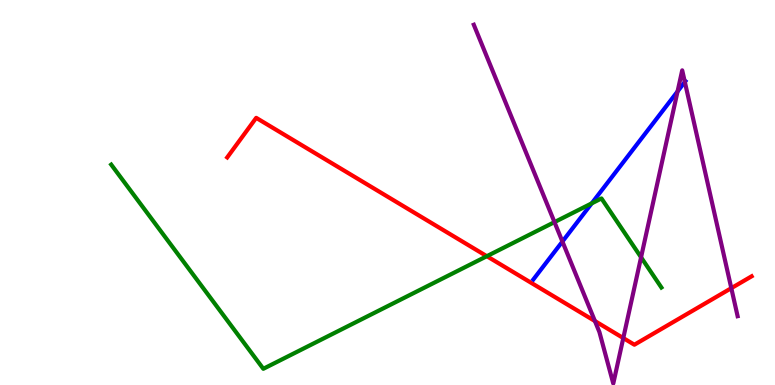[{'lines': ['blue', 'red'], 'intersections': []}, {'lines': ['green', 'red'], 'intersections': [{'x': 6.28, 'y': 3.35}]}, {'lines': ['purple', 'red'], 'intersections': [{'x': 7.68, 'y': 1.66}, {'x': 8.04, 'y': 1.22}, {'x': 9.44, 'y': 2.52}]}, {'lines': ['blue', 'green'], 'intersections': [{'x': 7.63, 'y': 4.72}]}, {'lines': ['blue', 'purple'], 'intersections': [{'x': 7.26, 'y': 3.73}, {'x': 8.74, 'y': 7.63}, {'x': 8.84, 'y': 7.87}]}, {'lines': ['green', 'purple'], 'intersections': [{'x': 7.15, 'y': 4.23}, {'x': 8.27, 'y': 3.32}]}]